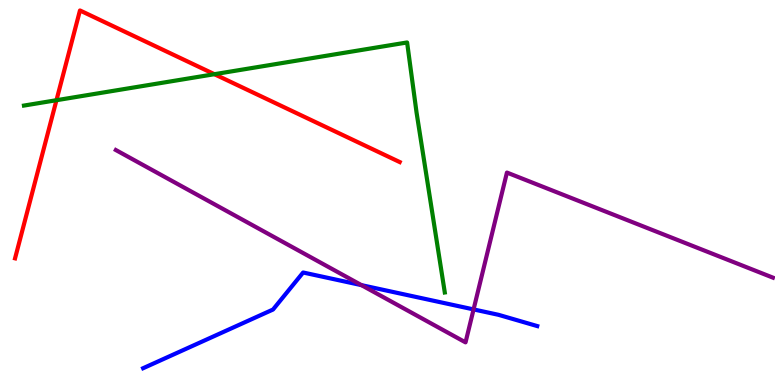[{'lines': ['blue', 'red'], 'intersections': []}, {'lines': ['green', 'red'], 'intersections': [{'x': 0.729, 'y': 7.4}, {'x': 2.77, 'y': 8.07}]}, {'lines': ['purple', 'red'], 'intersections': []}, {'lines': ['blue', 'green'], 'intersections': []}, {'lines': ['blue', 'purple'], 'intersections': [{'x': 4.66, 'y': 2.59}, {'x': 6.11, 'y': 1.96}]}, {'lines': ['green', 'purple'], 'intersections': []}]